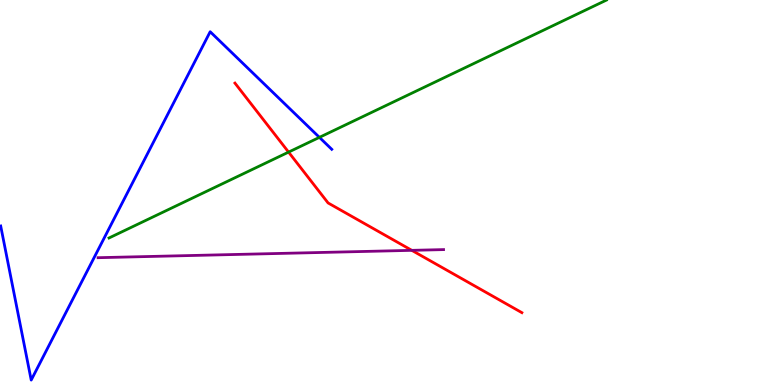[{'lines': ['blue', 'red'], 'intersections': []}, {'lines': ['green', 'red'], 'intersections': [{'x': 3.72, 'y': 6.05}]}, {'lines': ['purple', 'red'], 'intersections': [{'x': 5.31, 'y': 3.5}]}, {'lines': ['blue', 'green'], 'intersections': [{'x': 4.12, 'y': 6.43}]}, {'lines': ['blue', 'purple'], 'intersections': []}, {'lines': ['green', 'purple'], 'intersections': []}]